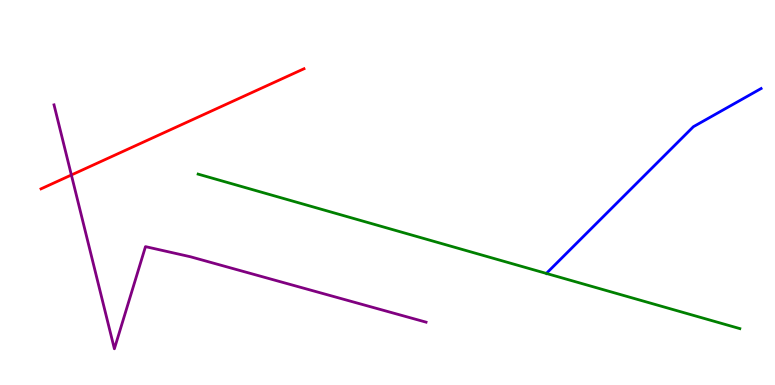[{'lines': ['blue', 'red'], 'intersections': []}, {'lines': ['green', 'red'], 'intersections': []}, {'lines': ['purple', 'red'], 'intersections': [{'x': 0.921, 'y': 5.45}]}, {'lines': ['blue', 'green'], 'intersections': []}, {'lines': ['blue', 'purple'], 'intersections': []}, {'lines': ['green', 'purple'], 'intersections': []}]